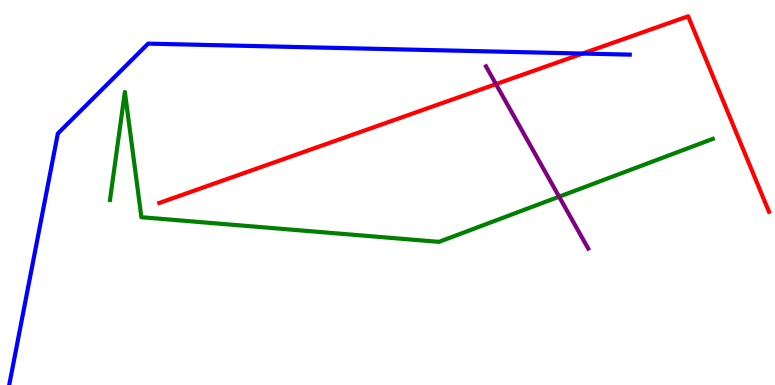[{'lines': ['blue', 'red'], 'intersections': [{'x': 7.52, 'y': 8.61}]}, {'lines': ['green', 'red'], 'intersections': []}, {'lines': ['purple', 'red'], 'intersections': [{'x': 6.4, 'y': 7.81}]}, {'lines': ['blue', 'green'], 'intersections': []}, {'lines': ['blue', 'purple'], 'intersections': []}, {'lines': ['green', 'purple'], 'intersections': [{'x': 7.21, 'y': 4.89}]}]